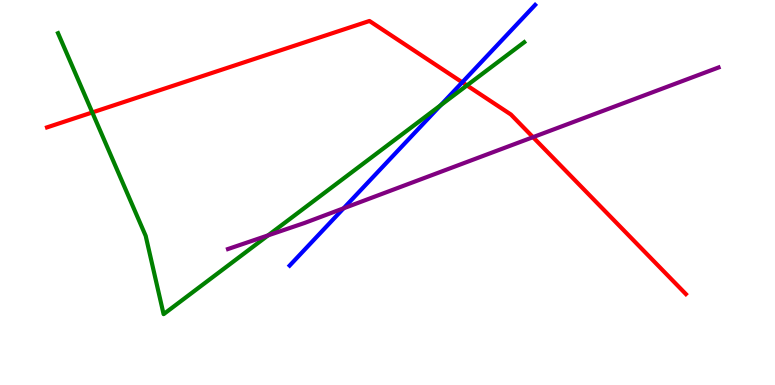[{'lines': ['blue', 'red'], 'intersections': [{'x': 5.96, 'y': 7.86}]}, {'lines': ['green', 'red'], 'intersections': [{'x': 1.19, 'y': 7.08}, {'x': 6.02, 'y': 7.78}]}, {'lines': ['purple', 'red'], 'intersections': [{'x': 6.88, 'y': 6.44}]}, {'lines': ['blue', 'green'], 'intersections': [{'x': 5.69, 'y': 7.27}]}, {'lines': ['blue', 'purple'], 'intersections': [{'x': 4.43, 'y': 4.59}]}, {'lines': ['green', 'purple'], 'intersections': [{'x': 3.46, 'y': 3.89}]}]